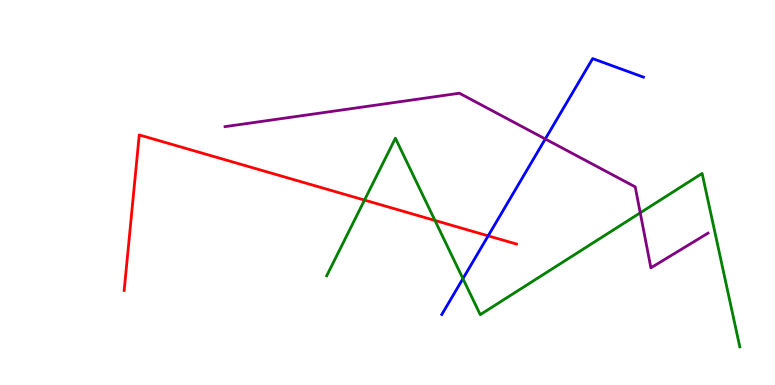[{'lines': ['blue', 'red'], 'intersections': [{'x': 6.3, 'y': 3.87}]}, {'lines': ['green', 'red'], 'intersections': [{'x': 4.7, 'y': 4.8}, {'x': 5.61, 'y': 4.27}]}, {'lines': ['purple', 'red'], 'intersections': []}, {'lines': ['blue', 'green'], 'intersections': [{'x': 5.97, 'y': 2.76}]}, {'lines': ['blue', 'purple'], 'intersections': [{'x': 7.04, 'y': 6.39}]}, {'lines': ['green', 'purple'], 'intersections': [{'x': 8.26, 'y': 4.47}]}]